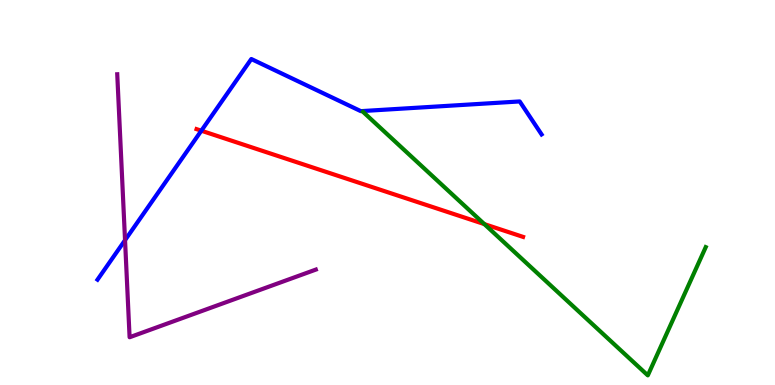[{'lines': ['blue', 'red'], 'intersections': [{'x': 2.6, 'y': 6.6}]}, {'lines': ['green', 'red'], 'intersections': [{'x': 6.25, 'y': 4.18}]}, {'lines': ['purple', 'red'], 'intersections': []}, {'lines': ['blue', 'green'], 'intersections': []}, {'lines': ['blue', 'purple'], 'intersections': [{'x': 1.61, 'y': 3.76}]}, {'lines': ['green', 'purple'], 'intersections': []}]